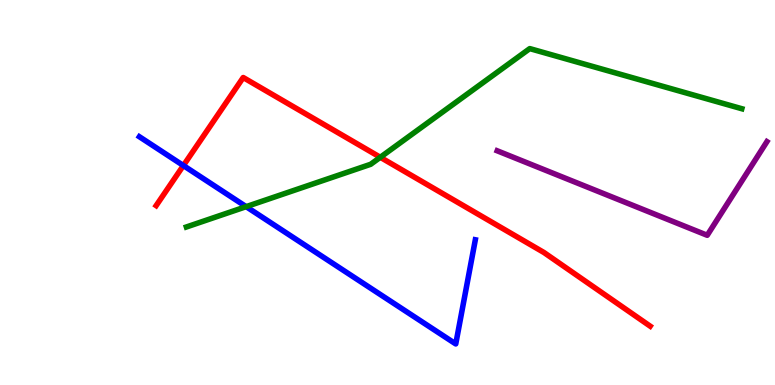[{'lines': ['blue', 'red'], 'intersections': [{'x': 2.37, 'y': 5.7}]}, {'lines': ['green', 'red'], 'intersections': [{'x': 4.91, 'y': 5.91}]}, {'lines': ['purple', 'red'], 'intersections': []}, {'lines': ['blue', 'green'], 'intersections': [{'x': 3.18, 'y': 4.63}]}, {'lines': ['blue', 'purple'], 'intersections': []}, {'lines': ['green', 'purple'], 'intersections': []}]